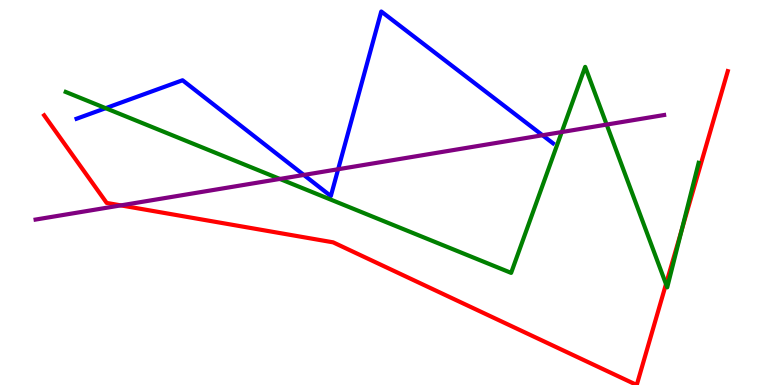[{'lines': ['blue', 'red'], 'intersections': []}, {'lines': ['green', 'red'], 'intersections': [{'x': 8.59, 'y': 2.62}, {'x': 8.8, 'y': 4.03}]}, {'lines': ['purple', 'red'], 'intersections': [{'x': 1.56, 'y': 4.67}]}, {'lines': ['blue', 'green'], 'intersections': [{'x': 1.36, 'y': 7.19}]}, {'lines': ['blue', 'purple'], 'intersections': [{'x': 3.92, 'y': 5.46}, {'x': 4.36, 'y': 5.6}, {'x': 7.0, 'y': 6.49}]}, {'lines': ['green', 'purple'], 'intersections': [{'x': 3.61, 'y': 5.35}, {'x': 7.25, 'y': 6.57}, {'x': 7.83, 'y': 6.76}]}]